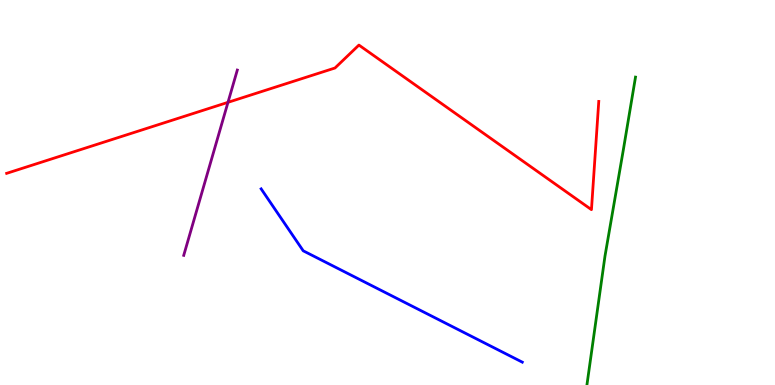[{'lines': ['blue', 'red'], 'intersections': []}, {'lines': ['green', 'red'], 'intersections': []}, {'lines': ['purple', 'red'], 'intersections': [{'x': 2.94, 'y': 7.34}]}, {'lines': ['blue', 'green'], 'intersections': []}, {'lines': ['blue', 'purple'], 'intersections': []}, {'lines': ['green', 'purple'], 'intersections': []}]